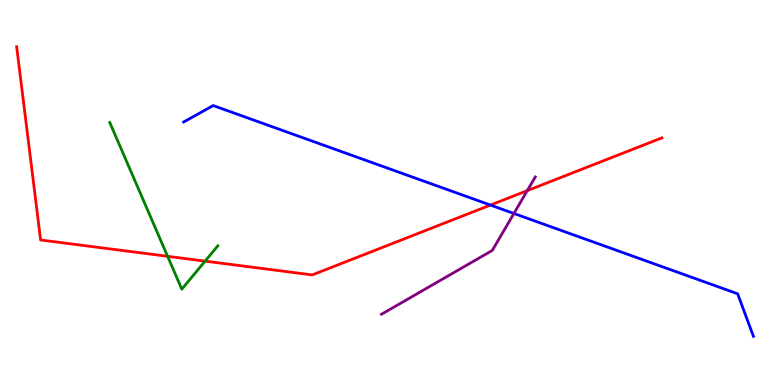[{'lines': ['blue', 'red'], 'intersections': [{'x': 6.33, 'y': 4.67}]}, {'lines': ['green', 'red'], 'intersections': [{'x': 2.16, 'y': 3.34}, {'x': 2.65, 'y': 3.22}]}, {'lines': ['purple', 'red'], 'intersections': [{'x': 6.8, 'y': 5.05}]}, {'lines': ['blue', 'green'], 'intersections': []}, {'lines': ['blue', 'purple'], 'intersections': [{'x': 6.63, 'y': 4.45}]}, {'lines': ['green', 'purple'], 'intersections': []}]